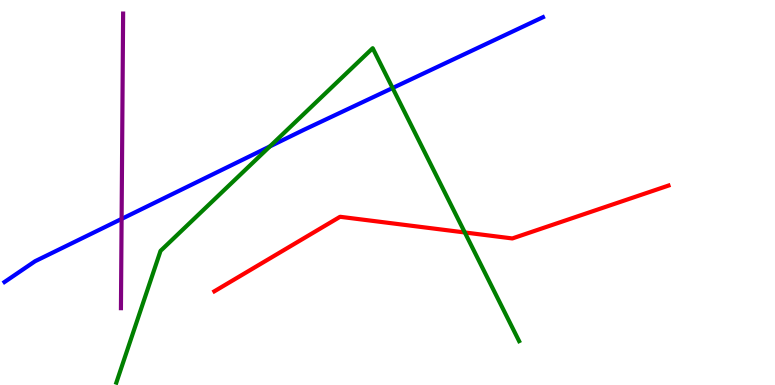[{'lines': ['blue', 'red'], 'intersections': []}, {'lines': ['green', 'red'], 'intersections': [{'x': 6.0, 'y': 3.96}]}, {'lines': ['purple', 'red'], 'intersections': []}, {'lines': ['blue', 'green'], 'intersections': [{'x': 3.48, 'y': 6.2}, {'x': 5.07, 'y': 7.71}]}, {'lines': ['blue', 'purple'], 'intersections': [{'x': 1.57, 'y': 4.31}]}, {'lines': ['green', 'purple'], 'intersections': []}]